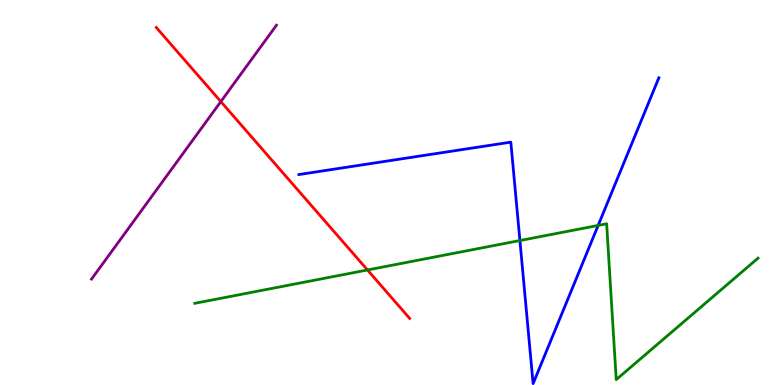[{'lines': ['blue', 'red'], 'intersections': []}, {'lines': ['green', 'red'], 'intersections': [{'x': 4.74, 'y': 2.99}]}, {'lines': ['purple', 'red'], 'intersections': [{'x': 2.85, 'y': 7.36}]}, {'lines': ['blue', 'green'], 'intersections': [{'x': 6.71, 'y': 3.75}, {'x': 7.72, 'y': 4.14}]}, {'lines': ['blue', 'purple'], 'intersections': []}, {'lines': ['green', 'purple'], 'intersections': []}]